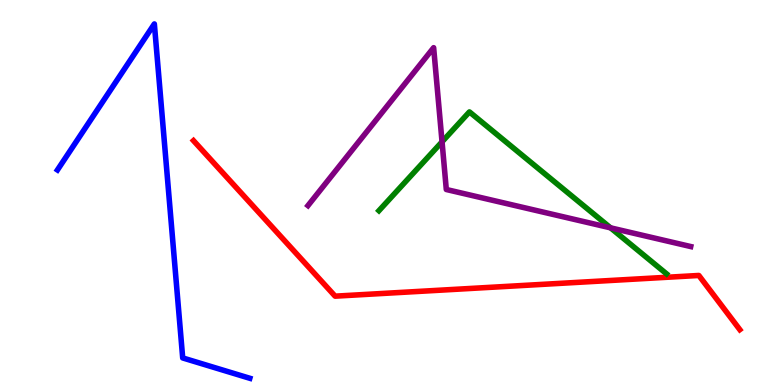[{'lines': ['blue', 'red'], 'intersections': []}, {'lines': ['green', 'red'], 'intersections': []}, {'lines': ['purple', 'red'], 'intersections': []}, {'lines': ['blue', 'green'], 'intersections': []}, {'lines': ['blue', 'purple'], 'intersections': []}, {'lines': ['green', 'purple'], 'intersections': [{'x': 5.7, 'y': 6.32}, {'x': 7.88, 'y': 4.08}]}]